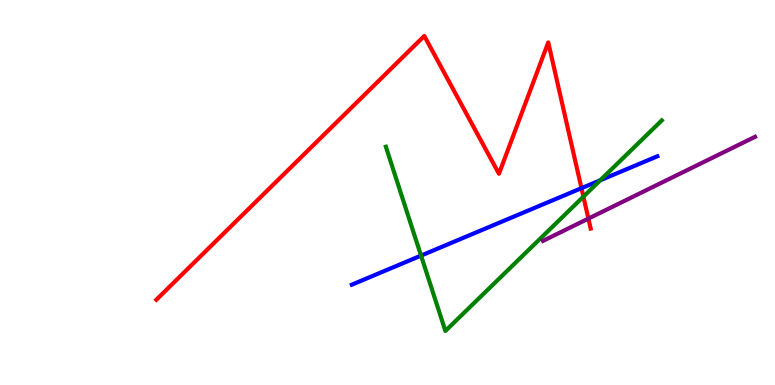[{'lines': ['blue', 'red'], 'intersections': [{'x': 7.5, 'y': 5.11}]}, {'lines': ['green', 'red'], 'intersections': [{'x': 7.53, 'y': 4.89}]}, {'lines': ['purple', 'red'], 'intersections': [{'x': 7.59, 'y': 4.32}]}, {'lines': ['blue', 'green'], 'intersections': [{'x': 5.43, 'y': 3.36}, {'x': 7.74, 'y': 5.32}]}, {'lines': ['blue', 'purple'], 'intersections': []}, {'lines': ['green', 'purple'], 'intersections': []}]